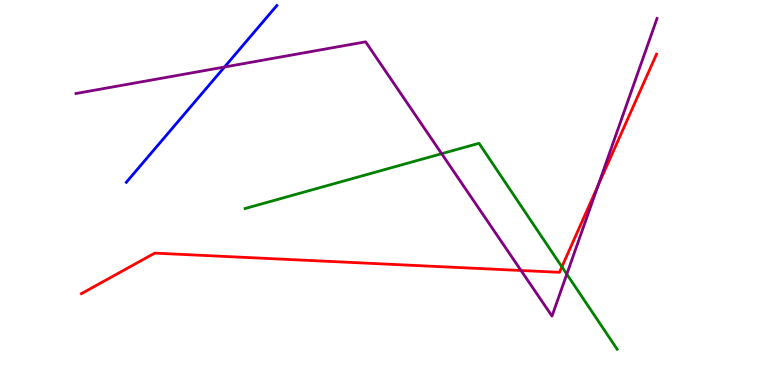[{'lines': ['blue', 'red'], 'intersections': []}, {'lines': ['green', 'red'], 'intersections': [{'x': 7.25, 'y': 3.07}]}, {'lines': ['purple', 'red'], 'intersections': [{'x': 6.72, 'y': 2.97}, {'x': 7.72, 'y': 5.18}]}, {'lines': ['blue', 'green'], 'intersections': []}, {'lines': ['blue', 'purple'], 'intersections': [{'x': 2.9, 'y': 8.26}]}, {'lines': ['green', 'purple'], 'intersections': [{'x': 5.7, 'y': 6.01}, {'x': 7.31, 'y': 2.88}]}]